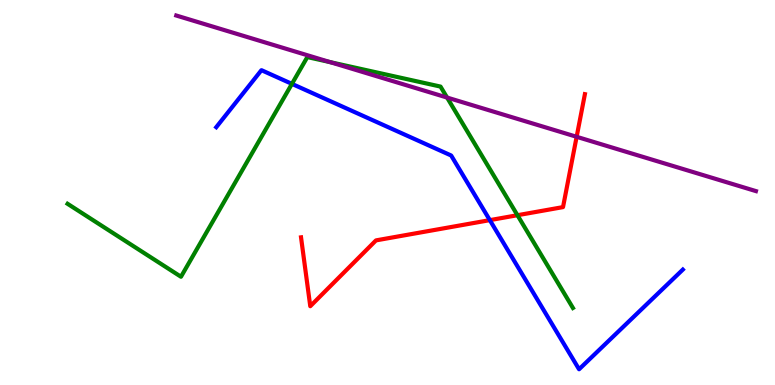[{'lines': ['blue', 'red'], 'intersections': [{'x': 6.32, 'y': 4.28}]}, {'lines': ['green', 'red'], 'intersections': [{'x': 6.68, 'y': 4.41}]}, {'lines': ['purple', 'red'], 'intersections': [{'x': 7.44, 'y': 6.45}]}, {'lines': ['blue', 'green'], 'intersections': [{'x': 3.77, 'y': 7.82}]}, {'lines': ['blue', 'purple'], 'intersections': []}, {'lines': ['green', 'purple'], 'intersections': [{'x': 4.26, 'y': 8.39}, {'x': 5.77, 'y': 7.47}]}]